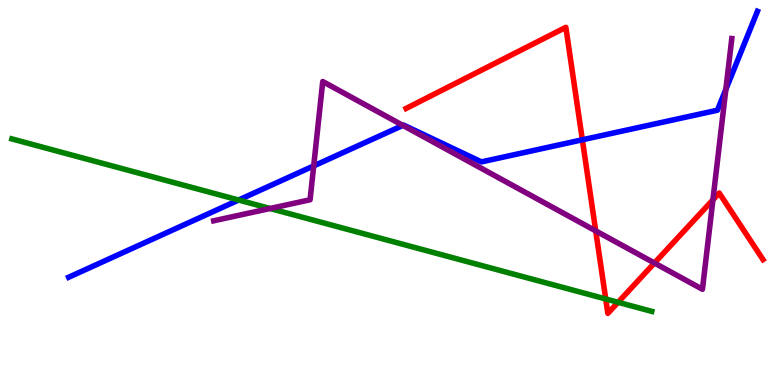[{'lines': ['blue', 'red'], 'intersections': [{'x': 7.51, 'y': 6.37}]}, {'lines': ['green', 'red'], 'intersections': [{'x': 7.82, 'y': 2.23}, {'x': 7.98, 'y': 2.15}]}, {'lines': ['purple', 'red'], 'intersections': [{'x': 7.69, 'y': 4.0}, {'x': 8.44, 'y': 3.17}, {'x': 9.2, 'y': 4.81}]}, {'lines': ['blue', 'green'], 'intersections': [{'x': 3.08, 'y': 4.8}]}, {'lines': ['blue', 'purple'], 'intersections': [{'x': 4.05, 'y': 5.69}, {'x': 5.2, 'y': 6.74}, {'x': 9.37, 'y': 7.68}]}, {'lines': ['green', 'purple'], 'intersections': [{'x': 3.48, 'y': 4.58}]}]